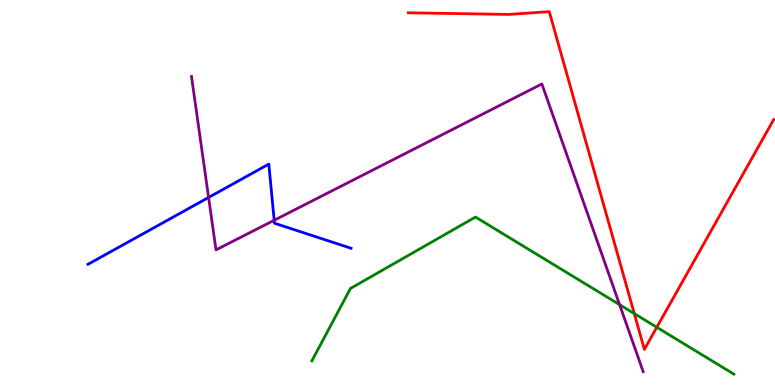[{'lines': ['blue', 'red'], 'intersections': []}, {'lines': ['green', 'red'], 'intersections': [{'x': 8.18, 'y': 1.85}, {'x': 8.47, 'y': 1.5}]}, {'lines': ['purple', 'red'], 'intersections': []}, {'lines': ['blue', 'green'], 'intersections': []}, {'lines': ['blue', 'purple'], 'intersections': [{'x': 2.69, 'y': 4.87}, {'x': 3.54, 'y': 4.28}]}, {'lines': ['green', 'purple'], 'intersections': [{'x': 7.99, 'y': 2.09}]}]